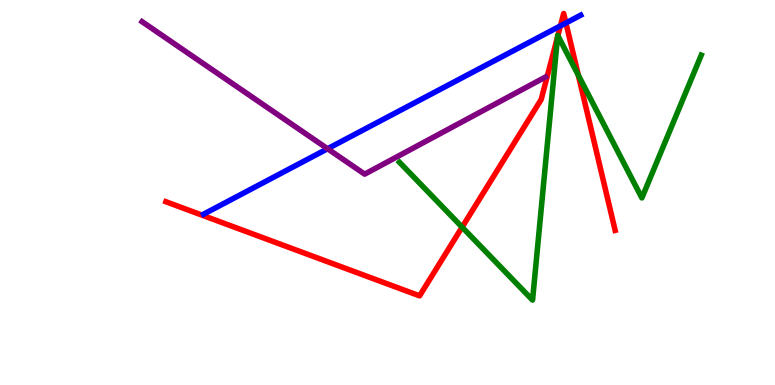[{'lines': ['blue', 'red'], 'intersections': [{'x': 7.23, 'y': 9.33}, {'x': 7.3, 'y': 9.4}]}, {'lines': ['green', 'red'], 'intersections': [{'x': 5.96, 'y': 4.1}, {'x': 7.19, 'y': 9.04}, {'x': 7.2, 'y': 9.07}, {'x': 7.46, 'y': 8.05}]}, {'lines': ['purple', 'red'], 'intersections': []}, {'lines': ['blue', 'green'], 'intersections': []}, {'lines': ['blue', 'purple'], 'intersections': [{'x': 4.23, 'y': 6.14}]}, {'lines': ['green', 'purple'], 'intersections': []}]